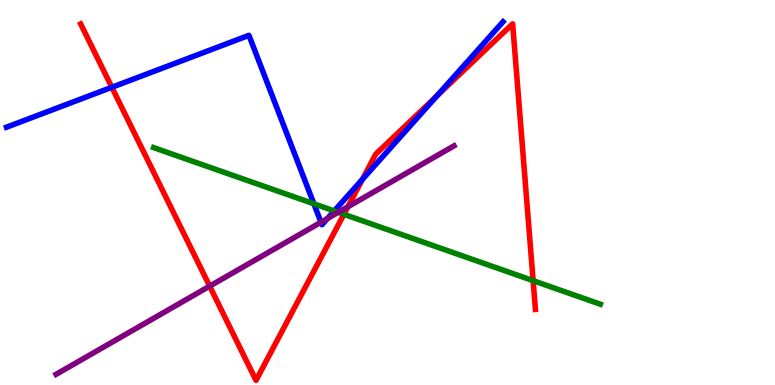[{'lines': ['blue', 'red'], 'intersections': [{'x': 1.44, 'y': 7.73}, {'x': 4.68, 'y': 5.34}, {'x': 5.63, 'y': 7.5}]}, {'lines': ['green', 'red'], 'intersections': [{'x': 4.44, 'y': 4.43}, {'x': 6.88, 'y': 2.71}]}, {'lines': ['purple', 'red'], 'intersections': [{'x': 2.71, 'y': 2.57}, {'x': 4.49, 'y': 4.63}]}, {'lines': ['blue', 'green'], 'intersections': [{'x': 4.05, 'y': 4.71}, {'x': 4.31, 'y': 4.52}]}, {'lines': ['blue', 'purple'], 'intersections': [{'x': 4.14, 'y': 4.23}, {'x': 4.23, 'y': 4.32}]}, {'lines': ['green', 'purple'], 'intersections': [{'x': 4.36, 'y': 4.49}]}]